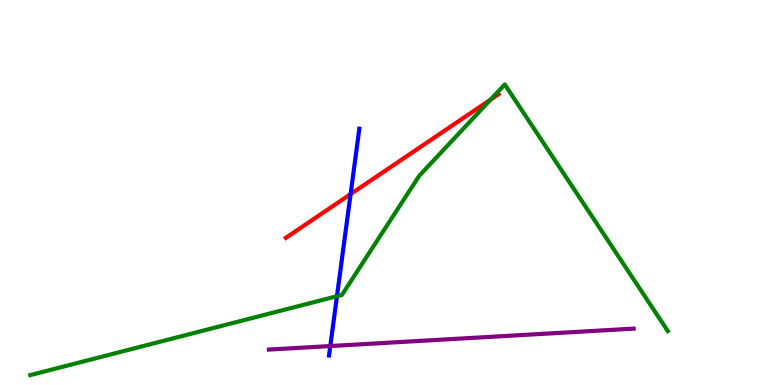[{'lines': ['blue', 'red'], 'intersections': [{'x': 4.52, 'y': 4.96}]}, {'lines': ['green', 'red'], 'intersections': [{'x': 6.33, 'y': 7.42}]}, {'lines': ['purple', 'red'], 'intersections': []}, {'lines': ['blue', 'green'], 'intersections': [{'x': 4.35, 'y': 2.31}]}, {'lines': ['blue', 'purple'], 'intersections': [{'x': 4.26, 'y': 1.01}]}, {'lines': ['green', 'purple'], 'intersections': []}]